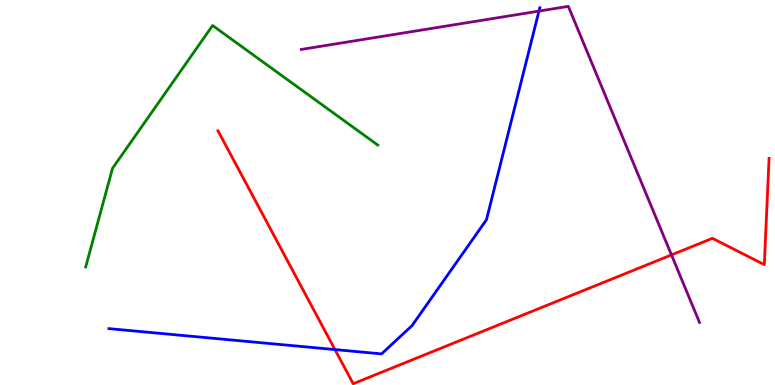[{'lines': ['blue', 'red'], 'intersections': [{'x': 4.32, 'y': 0.92}]}, {'lines': ['green', 'red'], 'intersections': []}, {'lines': ['purple', 'red'], 'intersections': [{'x': 8.66, 'y': 3.38}]}, {'lines': ['blue', 'green'], 'intersections': []}, {'lines': ['blue', 'purple'], 'intersections': [{'x': 6.95, 'y': 9.71}]}, {'lines': ['green', 'purple'], 'intersections': []}]